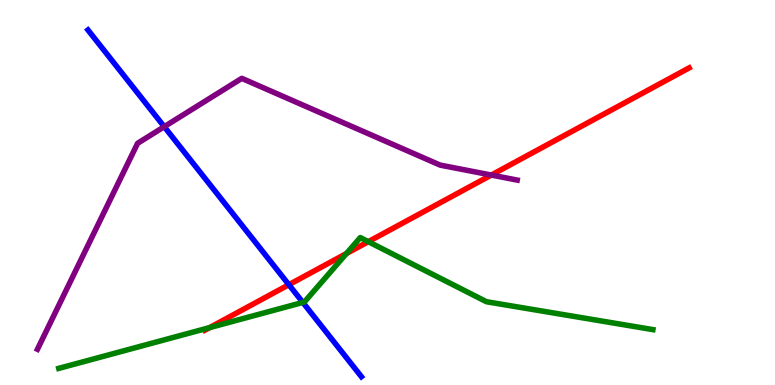[{'lines': ['blue', 'red'], 'intersections': [{'x': 3.73, 'y': 2.61}]}, {'lines': ['green', 'red'], 'intersections': [{'x': 2.71, 'y': 1.49}, {'x': 4.47, 'y': 3.42}, {'x': 4.75, 'y': 3.72}]}, {'lines': ['purple', 'red'], 'intersections': [{'x': 6.34, 'y': 5.45}]}, {'lines': ['blue', 'green'], 'intersections': [{'x': 3.91, 'y': 2.14}]}, {'lines': ['blue', 'purple'], 'intersections': [{'x': 2.12, 'y': 6.71}]}, {'lines': ['green', 'purple'], 'intersections': []}]